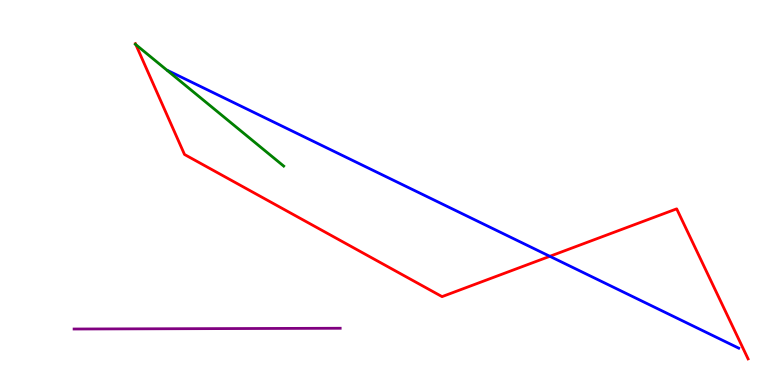[{'lines': ['blue', 'red'], 'intersections': [{'x': 7.09, 'y': 3.34}]}, {'lines': ['green', 'red'], 'intersections': [{'x': 1.75, 'y': 8.84}]}, {'lines': ['purple', 'red'], 'intersections': []}, {'lines': ['blue', 'green'], 'intersections': []}, {'lines': ['blue', 'purple'], 'intersections': []}, {'lines': ['green', 'purple'], 'intersections': []}]